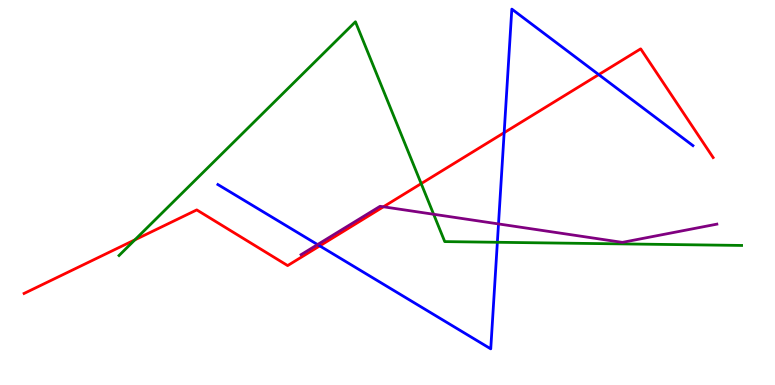[{'lines': ['blue', 'red'], 'intersections': [{'x': 4.13, 'y': 3.61}, {'x': 6.51, 'y': 6.55}, {'x': 7.73, 'y': 8.06}]}, {'lines': ['green', 'red'], 'intersections': [{'x': 1.74, 'y': 3.77}, {'x': 5.43, 'y': 5.23}]}, {'lines': ['purple', 'red'], 'intersections': [{'x': 4.95, 'y': 4.63}]}, {'lines': ['blue', 'green'], 'intersections': [{'x': 6.42, 'y': 3.71}]}, {'lines': ['blue', 'purple'], 'intersections': [{'x': 4.1, 'y': 3.65}, {'x': 6.43, 'y': 4.18}]}, {'lines': ['green', 'purple'], 'intersections': [{'x': 5.6, 'y': 4.43}]}]